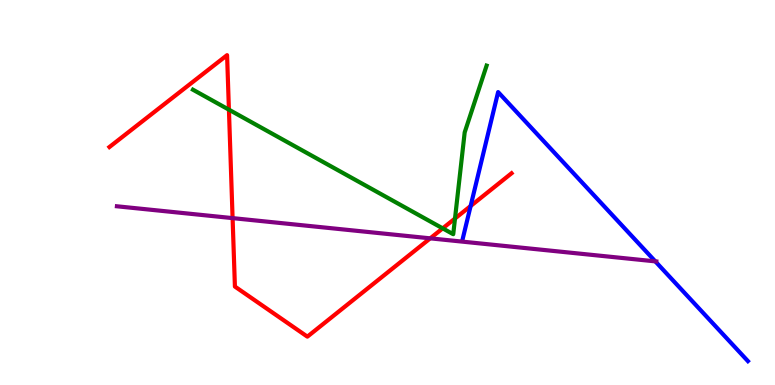[{'lines': ['blue', 'red'], 'intersections': [{'x': 6.07, 'y': 4.65}]}, {'lines': ['green', 'red'], 'intersections': [{'x': 2.95, 'y': 7.15}, {'x': 5.71, 'y': 4.07}, {'x': 5.87, 'y': 4.32}]}, {'lines': ['purple', 'red'], 'intersections': [{'x': 3.0, 'y': 4.33}, {'x': 5.55, 'y': 3.81}]}, {'lines': ['blue', 'green'], 'intersections': []}, {'lines': ['blue', 'purple'], 'intersections': [{'x': 8.46, 'y': 3.21}]}, {'lines': ['green', 'purple'], 'intersections': []}]